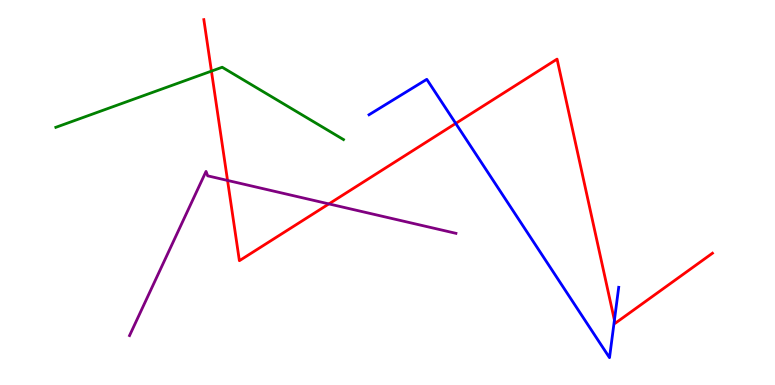[{'lines': ['blue', 'red'], 'intersections': [{'x': 5.88, 'y': 6.79}, {'x': 7.93, 'y': 1.68}]}, {'lines': ['green', 'red'], 'intersections': [{'x': 2.73, 'y': 8.15}]}, {'lines': ['purple', 'red'], 'intersections': [{'x': 2.94, 'y': 5.31}, {'x': 4.24, 'y': 4.7}]}, {'lines': ['blue', 'green'], 'intersections': []}, {'lines': ['blue', 'purple'], 'intersections': []}, {'lines': ['green', 'purple'], 'intersections': []}]